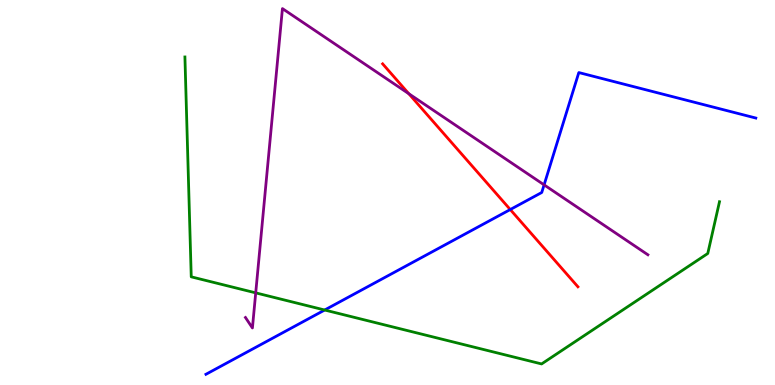[{'lines': ['blue', 'red'], 'intersections': [{'x': 6.58, 'y': 4.56}]}, {'lines': ['green', 'red'], 'intersections': []}, {'lines': ['purple', 'red'], 'intersections': [{'x': 5.27, 'y': 7.57}]}, {'lines': ['blue', 'green'], 'intersections': [{'x': 4.19, 'y': 1.95}]}, {'lines': ['blue', 'purple'], 'intersections': [{'x': 7.02, 'y': 5.2}]}, {'lines': ['green', 'purple'], 'intersections': [{'x': 3.3, 'y': 2.39}]}]